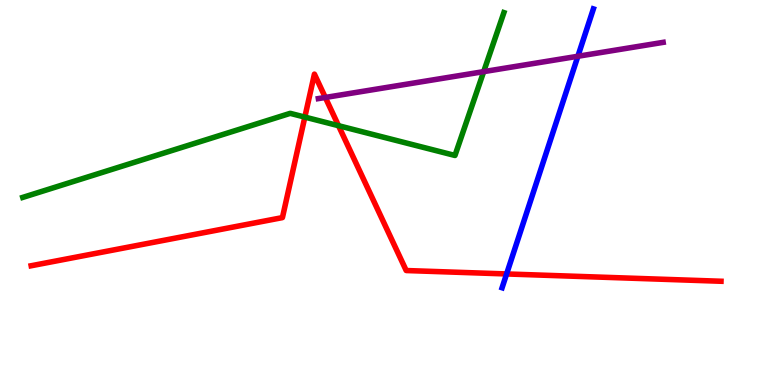[{'lines': ['blue', 'red'], 'intersections': [{'x': 6.54, 'y': 2.88}]}, {'lines': ['green', 'red'], 'intersections': [{'x': 3.93, 'y': 6.96}, {'x': 4.37, 'y': 6.74}]}, {'lines': ['purple', 'red'], 'intersections': [{'x': 4.2, 'y': 7.47}]}, {'lines': ['blue', 'green'], 'intersections': []}, {'lines': ['blue', 'purple'], 'intersections': [{'x': 7.46, 'y': 8.54}]}, {'lines': ['green', 'purple'], 'intersections': [{'x': 6.24, 'y': 8.14}]}]